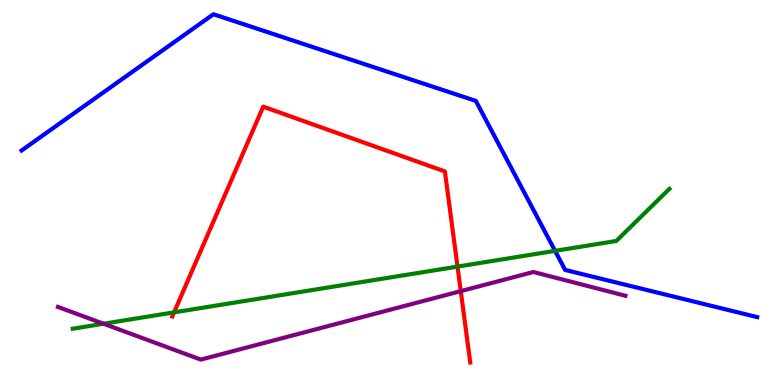[{'lines': ['blue', 'red'], 'intersections': []}, {'lines': ['green', 'red'], 'intersections': [{'x': 2.25, 'y': 1.89}, {'x': 5.9, 'y': 3.08}]}, {'lines': ['purple', 'red'], 'intersections': [{'x': 5.95, 'y': 2.44}]}, {'lines': ['blue', 'green'], 'intersections': [{'x': 7.16, 'y': 3.48}]}, {'lines': ['blue', 'purple'], 'intersections': []}, {'lines': ['green', 'purple'], 'intersections': [{'x': 1.34, 'y': 1.59}]}]